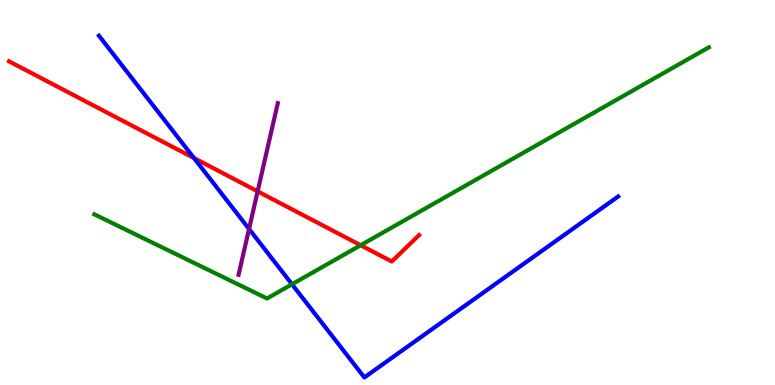[{'lines': ['blue', 'red'], 'intersections': [{'x': 2.5, 'y': 5.89}]}, {'lines': ['green', 'red'], 'intersections': [{'x': 4.65, 'y': 3.63}]}, {'lines': ['purple', 'red'], 'intersections': [{'x': 3.32, 'y': 5.03}]}, {'lines': ['blue', 'green'], 'intersections': [{'x': 3.77, 'y': 2.62}]}, {'lines': ['blue', 'purple'], 'intersections': [{'x': 3.21, 'y': 4.05}]}, {'lines': ['green', 'purple'], 'intersections': []}]